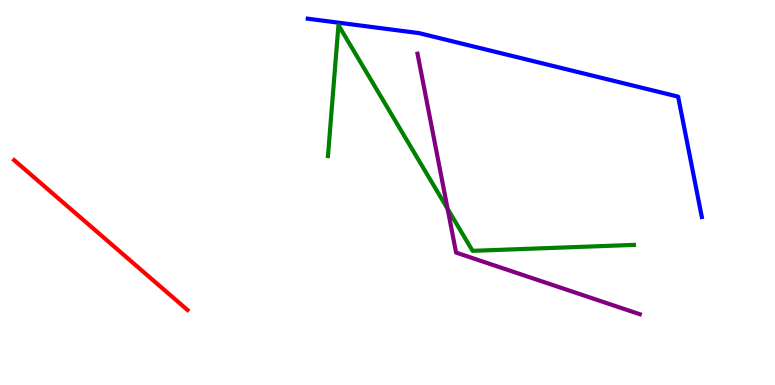[{'lines': ['blue', 'red'], 'intersections': []}, {'lines': ['green', 'red'], 'intersections': []}, {'lines': ['purple', 'red'], 'intersections': []}, {'lines': ['blue', 'green'], 'intersections': []}, {'lines': ['blue', 'purple'], 'intersections': []}, {'lines': ['green', 'purple'], 'intersections': [{'x': 5.78, 'y': 4.58}]}]